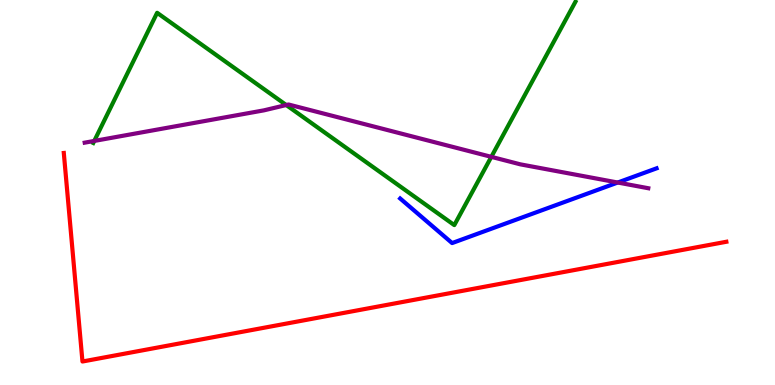[{'lines': ['blue', 'red'], 'intersections': []}, {'lines': ['green', 'red'], 'intersections': []}, {'lines': ['purple', 'red'], 'intersections': []}, {'lines': ['blue', 'green'], 'intersections': []}, {'lines': ['blue', 'purple'], 'intersections': [{'x': 7.97, 'y': 5.26}]}, {'lines': ['green', 'purple'], 'intersections': [{'x': 1.22, 'y': 6.34}, {'x': 3.69, 'y': 7.27}, {'x': 6.34, 'y': 5.93}]}]